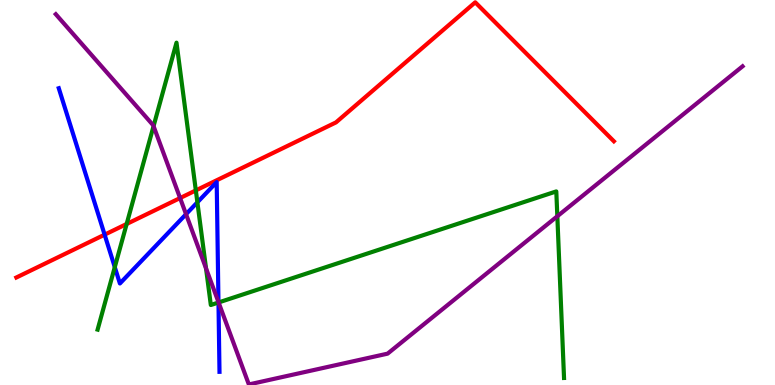[{'lines': ['blue', 'red'], 'intersections': [{'x': 1.35, 'y': 3.9}]}, {'lines': ['green', 'red'], 'intersections': [{'x': 1.63, 'y': 4.18}, {'x': 2.53, 'y': 5.05}]}, {'lines': ['purple', 'red'], 'intersections': [{'x': 2.32, 'y': 4.86}]}, {'lines': ['blue', 'green'], 'intersections': [{'x': 1.48, 'y': 3.06}, {'x': 2.55, 'y': 4.74}, {'x': 2.82, 'y': 2.14}]}, {'lines': ['blue', 'purple'], 'intersections': [{'x': 2.4, 'y': 4.44}, {'x': 2.82, 'y': 2.15}]}, {'lines': ['green', 'purple'], 'intersections': [{'x': 1.98, 'y': 6.72}, {'x': 2.66, 'y': 3.03}, {'x': 2.82, 'y': 2.14}, {'x': 7.19, 'y': 4.38}]}]